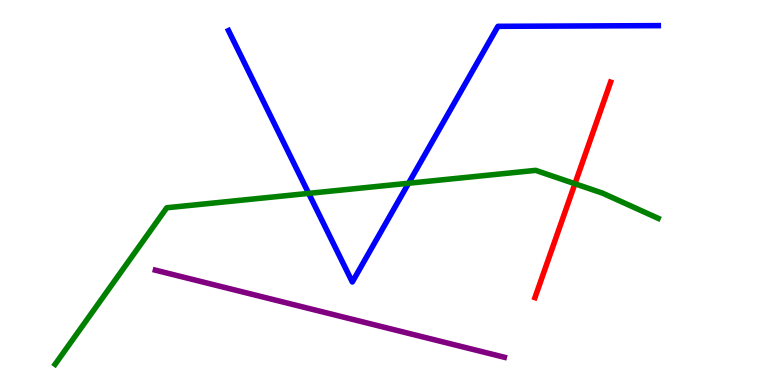[{'lines': ['blue', 'red'], 'intersections': []}, {'lines': ['green', 'red'], 'intersections': [{'x': 7.42, 'y': 5.23}]}, {'lines': ['purple', 'red'], 'intersections': []}, {'lines': ['blue', 'green'], 'intersections': [{'x': 3.98, 'y': 4.98}, {'x': 5.27, 'y': 5.24}]}, {'lines': ['blue', 'purple'], 'intersections': []}, {'lines': ['green', 'purple'], 'intersections': []}]